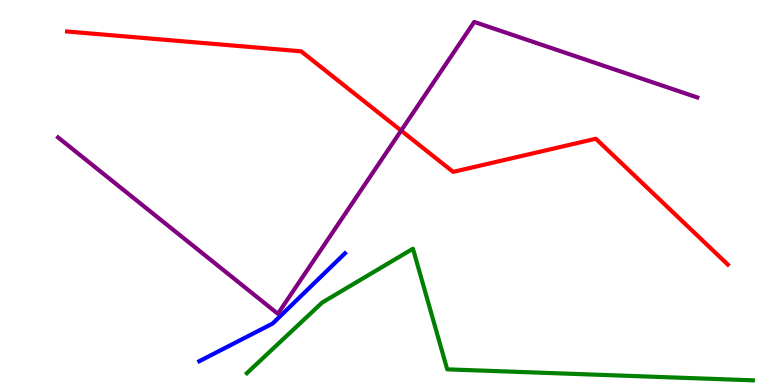[{'lines': ['blue', 'red'], 'intersections': []}, {'lines': ['green', 'red'], 'intersections': []}, {'lines': ['purple', 'red'], 'intersections': [{'x': 5.18, 'y': 6.61}]}, {'lines': ['blue', 'green'], 'intersections': []}, {'lines': ['blue', 'purple'], 'intersections': []}, {'lines': ['green', 'purple'], 'intersections': []}]